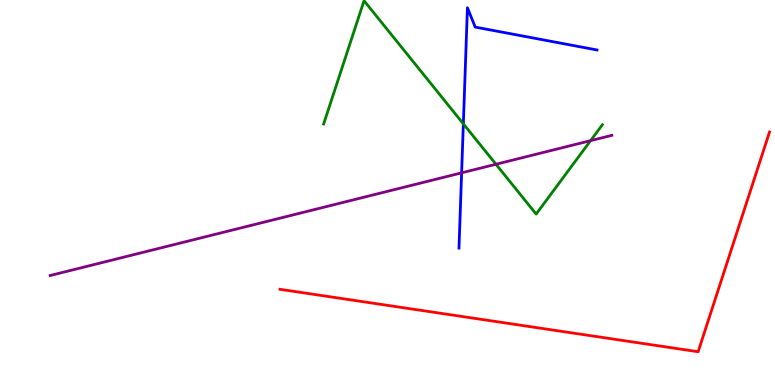[{'lines': ['blue', 'red'], 'intersections': []}, {'lines': ['green', 'red'], 'intersections': []}, {'lines': ['purple', 'red'], 'intersections': []}, {'lines': ['blue', 'green'], 'intersections': [{'x': 5.98, 'y': 6.78}]}, {'lines': ['blue', 'purple'], 'intersections': [{'x': 5.96, 'y': 5.51}]}, {'lines': ['green', 'purple'], 'intersections': [{'x': 6.4, 'y': 5.73}, {'x': 7.62, 'y': 6.35}]}]